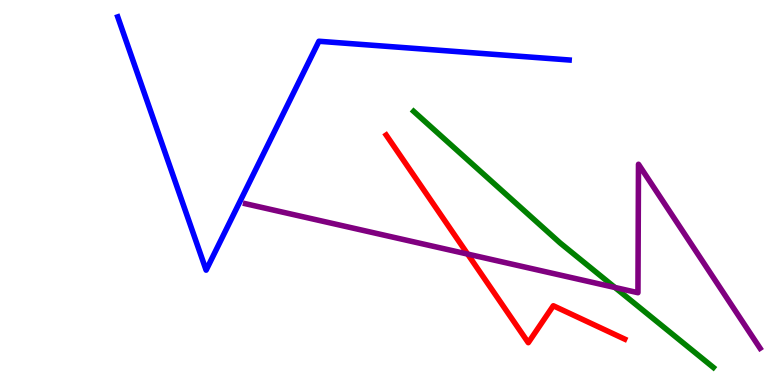[{'lines': ['blue', 'red'], 'intersections': []}, {'lines': ['green', 'red'], 'intersections': []}, {'lines': ['purple', 'red'], 'intersections': [{'x': 6.03, 'y': 3.4}]}, {'lines': ['blue', 'green'], 'intersections': []}, {'lines': ['blue', 'purple'], 'intersections': []}, {'lines': ['green', 'purple'], 'intersections': [{'x': 7.93, 'y': 2.53}]}]